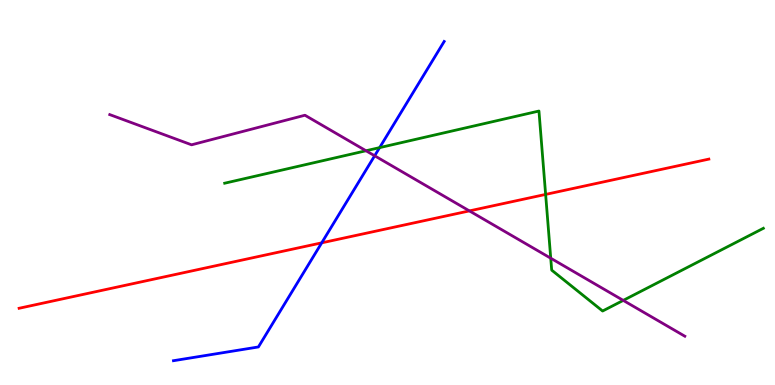[{'lines': ['blue', 'red'], 'intersections': [{'x': 4.15, 'y': 3.69}]}, {'lines': ['green', 'red'], 'intersections': [{'x': 7.04, 'y': 4.95}]}, {'lines': ['purple', 'red'], 'intersections': [{'x': 6.06, 'y': 4.52}]}, {'lines': ['blue', 'green'], 'intersections': [{'x': 4.9, 'y': 6.17}]}, {'lines': ['blue', 'purple'], 'intersections': [{'x': 4.83, 'y': 5.95}]}, {'lines': ['green', 'purple'], 'intersections': [{'x': 4.72, 'y': 6.08}, {'x': 7.11, 'y': 3.29}, {'x': 8.04, 'y': 2.2}]}]